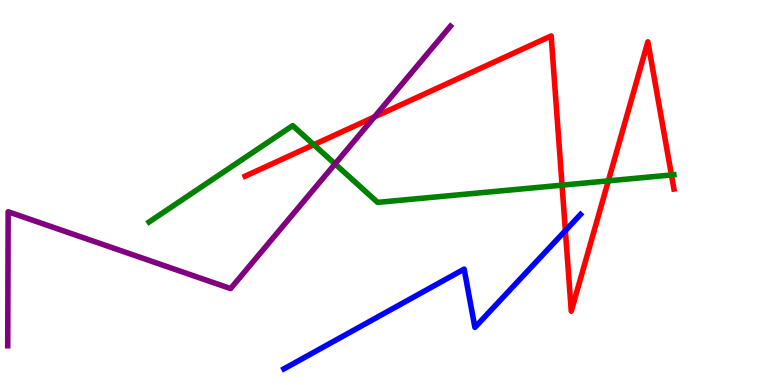[{'lines': ['blue', 'red'], 'intersections': [{'x': 7.3, 'y': 4.01}]}, {'lines': ['green', 'red'], 'intersections': [{'x': 4.05, 'y': 6.24}, {'x': 7.25, 'y': 5.19}, {'x': 7.85, 'y': 5.3}, {'x': 8.66, 'y': 5.46}]}, {'lines': ['purple', 'red'], 'intersections': [{'x': 4.83, 'y': 6.96}]}, {'lines': ['blue', 'green'], 'intersections': []}, {'lines': ['blue', 'purple'], 'intersections': []}, {'lines': ['green', 'purple'], 'intersections': [{'x': 4.32, 'y': 5.74}]}]